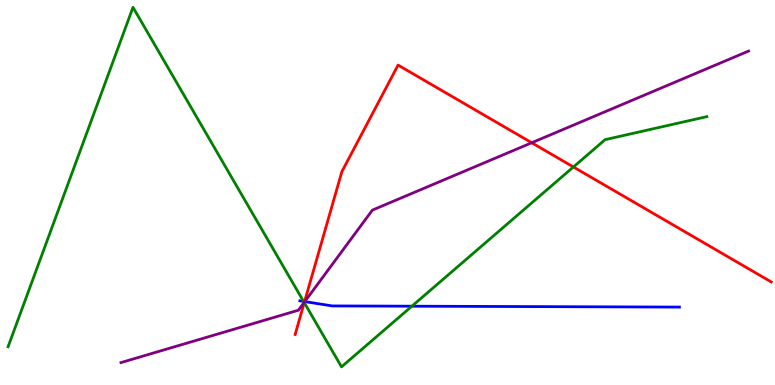[{'lines': ['blue', 'red'], 'intersections': [{'x': 3.93, 'y': 2.17}]}, {'lines': ['green', 'red'], 'intersections': [{'x': 3.93, 'y': 2.14}, {'x': 7.4, 'y': 5.66}]}, {'lines': ['purple', 'red'], 'intersections': [{'x': 3.93, 'y': 2.16}, {'x': 6.86, 'y': 6.29}]}, {'lines': ['blue', 'green'], 'intersections': [{'x': 3.92, 'y': 2.17}, {'x': 5.31, 'y': 2.05}]}, {'lines': ['blue', 'purple'], 'intersections': [{'x': 3.93, 'y': 2.17}]}, {'lines': ['green', 'purple'], 'intersections': [{'x': 3.92, 'y': 2.14}]}]